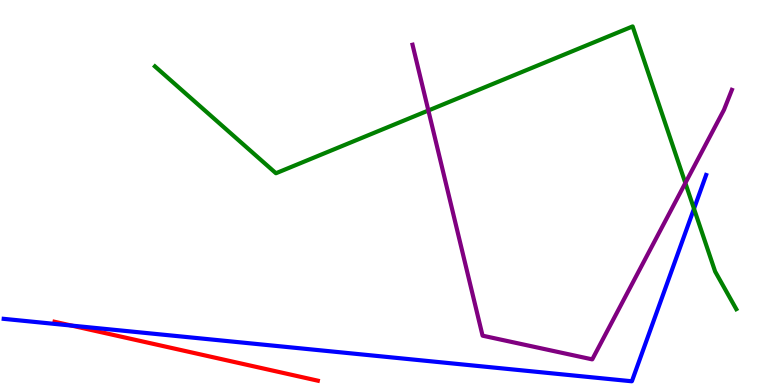[{'lines': ['blue', 'red'], 'intersections': [{'x': 0.924, 'y': 1.54}]}, {'lines': ['green', 'red'], 'intersections': []}, {'lines': ['purple', 'red'], 'intersections': []}, {'lines': ['blue', 'green'], 'intersections': [{'x': 8.95, 'y': 4.58}]}, {'lines': ['blue', 'purple'], 'intersections': []}, {'lines': ['green', 'purple'], 'intersections': [{'x': 5.53, 'y': 7.13}, {'x': 8.84, 'y': 5.25}]}]